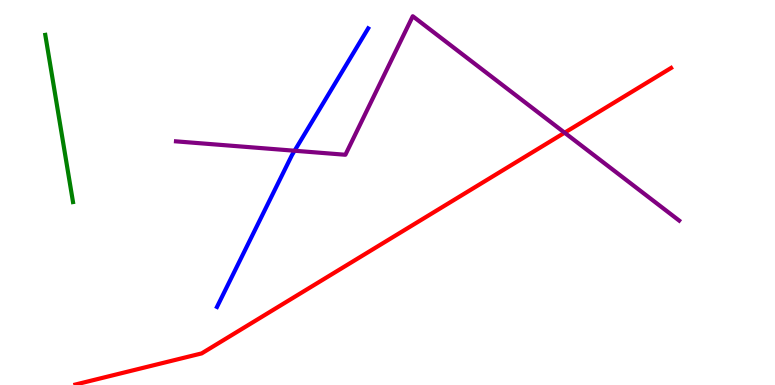[{'lines': ['blue', 'red'], 'intersections': []}, {'lines': ['green', 'red'], 'intersections': []}, {'lines': ['purple', 'red'], 'intersections': [{'x': 7.29, 'y': 6.55}]}, {'lines': ['blue', 'green'], 'intersections': []}, {'lines': ['blue', 'purple'], 'intersections': [{'x': 3.8, 'y': 6.08}]}, {'lines': ['green', 'purple'], 'intersections': []}]